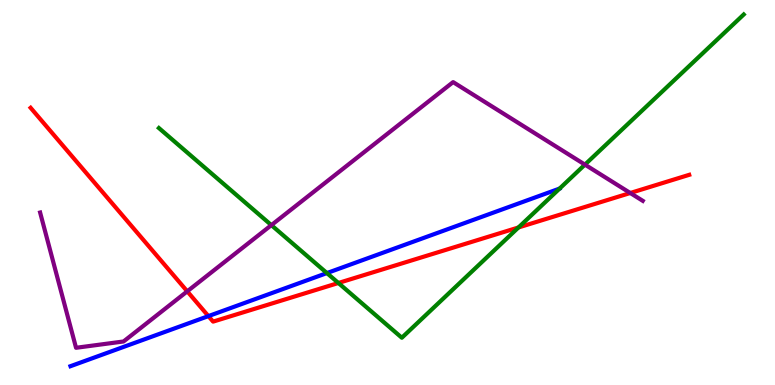[{'lines': ['blue', 'red'], 'intersections': [{'x': 2.69, 'y': 1.79}]}, {'lines': ['green', 'red'], 'intersections': [{'x': 4.37, 'y': 2.65}, {'x': 6.69, 'y': 4.09}]}, {'lines': ['purple', 'red'], 'intersections': [{'x': 2.42, 'y': 2.43}, {'x': 8.13, 'y': 4.99}]}, {'lines': ['blue', 'green'], 'intersections': [{'x': 4.22, 'y': 2.91}]}, {'lines': ['blue', 'purple'], 'intersections': []}, {'lines': ['green', 'purple'], 'intersections': [{'x': 3.5, 'y': 4.15}, {'x': 7.55, 'y': 5.72}]}]